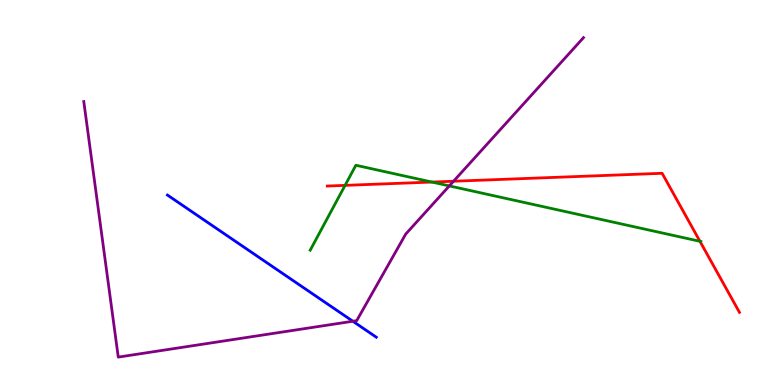[{'lines': ['blue', 'red'], 'intersections': []}, {'lines': ['green', 'red'], 'intersections': [{'x': 4.45, 'y': 5.19}, {'x': 5.57, 'y': 5.27}, {'x': 9.03, 'y': 3.73}]}, {'lines': ['purple', 'red'], 'intersections': [{'x': 5.85, 'y': 5.29}]}, {'lines': ['blue', 'green'], 'intersections': []}, {'lines': ['blue', 'purple'], 'intersections': [{'x': 4.55, 'y': 1.66}]}, {'lines': ['green', 'purple'], 'intersections': [{'x': 5.8, 'y': 5.17}]}]